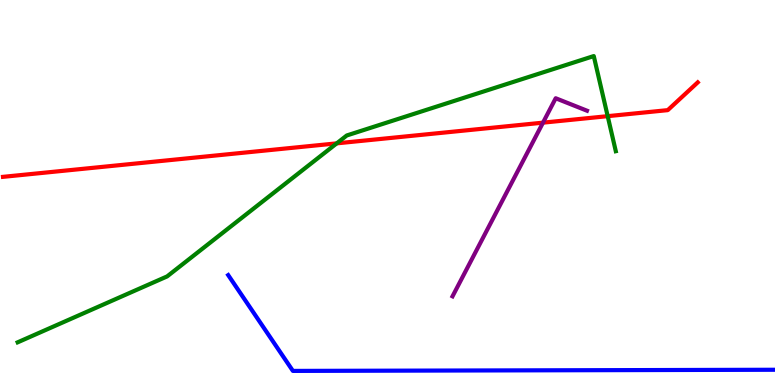[{'lines': ['blue', 'red'], 'intersections': []}, {'lines': ['green', 'red'], 'intersections': [{'x': 4.34, 'y': 6.28}, {'x': 7.84, 'y': 6.98}]}, {'lines': ['purple', 'red'], 'intersections': [{'x': 7.01, 'y': 6.81}]}, {'lines': ['blue', 'green'], 'intersections': []}, {'lines': ['blue', 'purple'], 'intersections': []}, {'lines': ['green', 'purple'], 'intersections': []}]